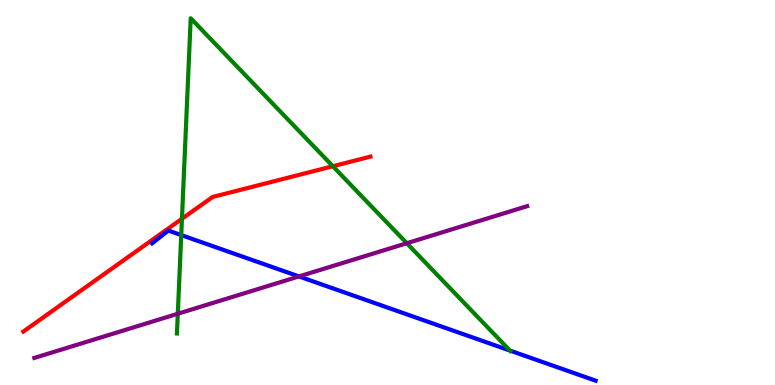[{'lines': ['blue', 'red'], 'intersections': []}, {'lines': ['green', 'red'], 'intersections': [{'x': 2.35, 'y': 4.32}, {'x': 4.29, 'y': 5.68}]}, {'lines': ['purple', 'red'], 'intersections': []}, {'lines': ['blue', 'green'], 'intersections': [{'x': 2.34, 'y': 3.89}, {'x': 6.58, 'y': 0.894}]}, {'lines': ['blue', 'purple'], 'intersections': [{'x': 3.86, 'y': 2.82}]}, {'lines': ['green', 'purple'], 'intersections': [{'x': 2.29, 'y': 1.85}, {'x': 5.25, 'y': 3.68}]}]